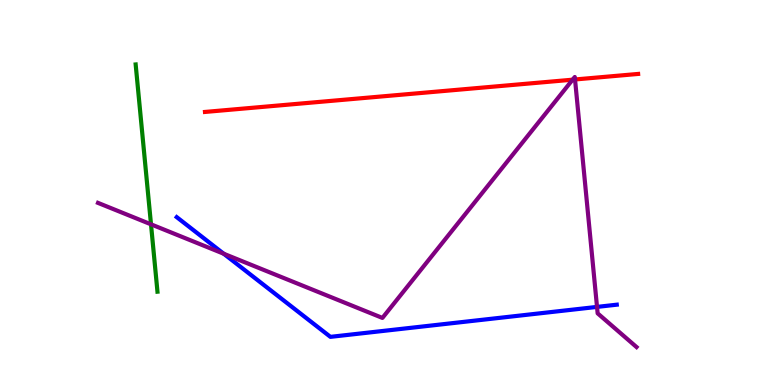[{'lines': ['blue', 'red'], 'intersections': []}, {'lines': ['green', 'red'], 'intersections': []}, {'lines': ['purple', 'red'], 'intersections': [{'x': 7.39, 'y': 7.93}, {'x': 7.42, 'y': 7.94}]}, {'lines': ['blue', 'green'], 'intersections': []}, {'lines': ['blue', 'purple'], 'intersections': [{'x': 2.89, 'y': 3.41}, {'x': 7.7, 'y': 2.03}]}, {'lines': ['green', 'purple'], 'intersections': [{'x': 1.95, 'y': 4.17}]}]